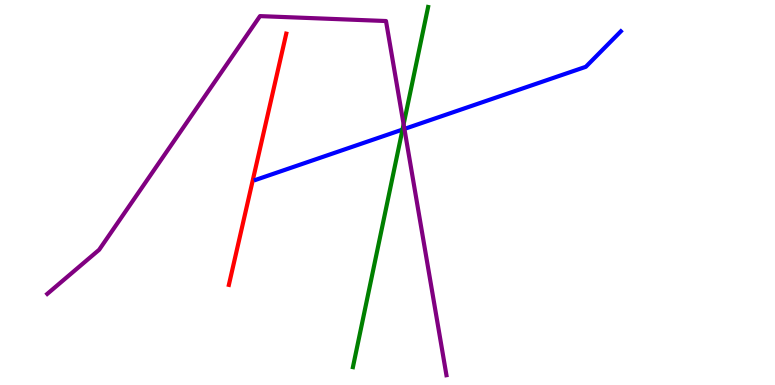[{'lines': ['blue', 'red'], 'intersections': []}, {'lines': ['green', 'red'], 'intersections': []}, {'lines': ['purple', 'red'], 'intersections': []}, {'lines': ['blue', 'green'], 'intersections': [{'x': 5.19, 'y': 6.63}]}, {'lines': ['blue', 'purple'], 'intersections': [{'x': 5.22, 'y': 6.65}]}, {'lines': ['green', 'purple'], 'intersections': [{'x': 5.21, 'y': 6.77}]}]